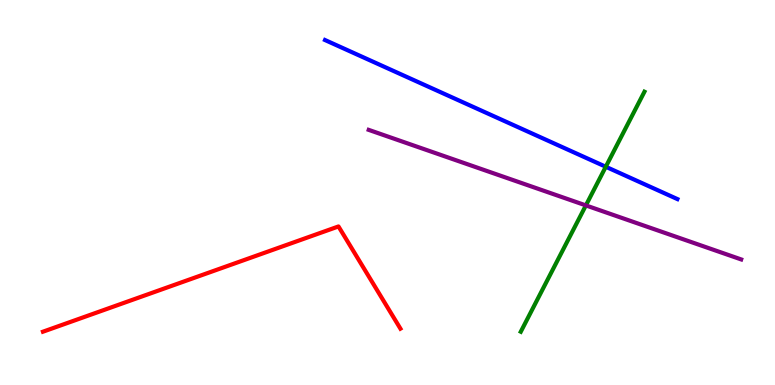[{'lines': ['blue', 'red'], 'intersections': []}, {'lines': ['green', 'red'], 'intersections': []}, {'lines': ['purple', 'red'], 'intersections': []}, {'lines': ['blue', 'green'], 'intersections': [{'x': 7.82, 'y': 5.67}]}, {'lines': ['blue', 'purple'], 'intersections': []}, {'lines': ['green', 'purple'], 'intersections': [{'x': 7.56, 'y': 4.66}]}]